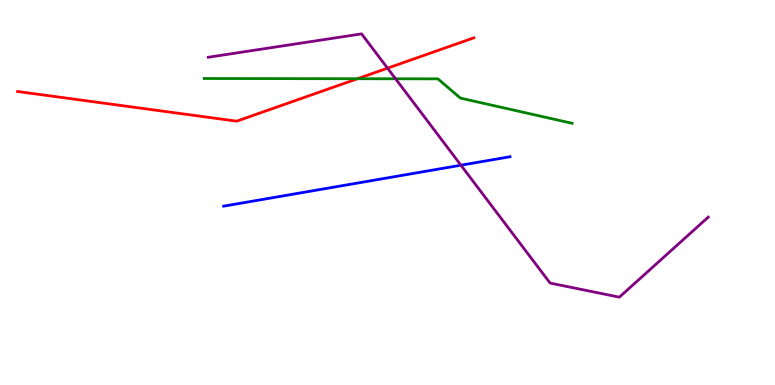[{'lines': ['blue', 'red'], 'intersections': []}, {'lines': ['green', 'red'], 'intersections': [{'x': 4.61, 'y': 7.95}]}, {'lines': ['purple', 'red'], 'intersections': [{'x': 5.0, 'y': 8.23}]}, {'lines': ['blue', 'green'], 'intersections': []}, {'lines': ['blue', 'purple'], 'intersections': [{'x': 5.95, 'y': 5.71}]}, {'lines': ['green', 'purple'], 'intersections': [{'x': 5.1, 'y': 7.95}]}]